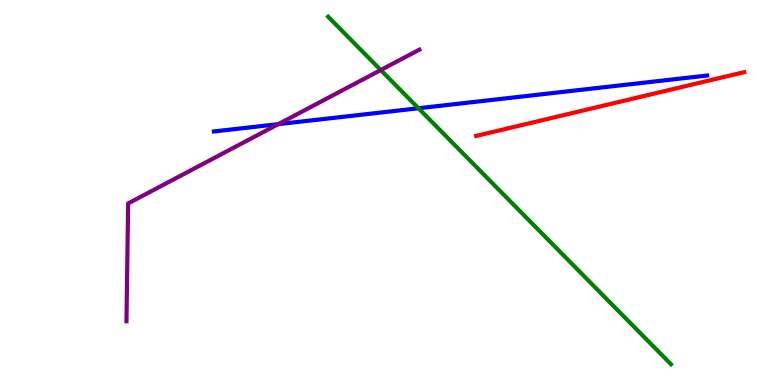[{'lines': ['blue', 'red'], 'intersections': []}, {'lines': ['green', 'red'], 'intersections': []}, {'lines': ['purple', 'red'], 'intersections': []}, {'lines': ['blue', 'green'], 'intersections': [{'x': 5.4, 'y': 7.19}]}, {'lines': ['blue', 'purple'], 'intersections': [{'x': 3.59, 'y': 6.78}]}, {'lines': ['green', 'purple'], 'intersections': [{'x': 4.91, 'y': 8.18}]}]